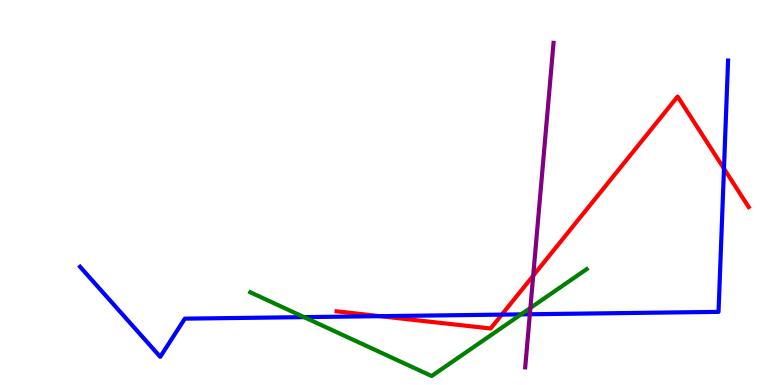[{'lines': ['blue', 'red'], 'intersections': [{'x': 4.9, 'y': 1.79}, {'x': 6.47, 'y': 1.83}, {'x': 9.34, 'y': 5.62}]}, {'lines': ['green', 'red'], 'intersections': []}, {'lines': ['purple', 'red'], 'intersections': [{'x': 6.88, 'y': 2.84}]}, {'lines': ['blue', 'green'], 'intersections': [{'x': 3.92, 'y': 1.76}, {'x': 6.72, 'y': 1.83}]}, {'lines': ['blue', 'purple'], 'intersections': [{'x': 6.84, 'y': 1.84}]}, {'lines': ['green', 'purple'], 'intersections': [{'x': 6.84, 'y': 2.0}]}]